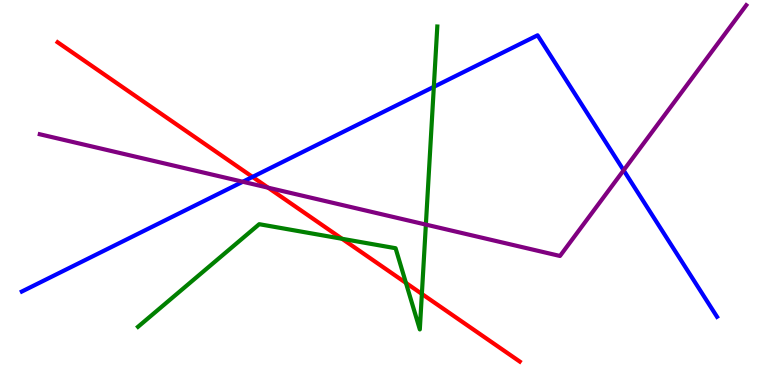[{'lines': ['blue', 'red'], 'intersections': [{'x': 3.26, 'y': 5.4}]}, {'lines': ['green', 'red'], 'intersections': [{'x': 4.41, 'y': 3.8}, {'x': 5.24, 'y': 2.65}, {'x': 5.44, 'y': 2.37}]}, {'lines': ['purple', 'red'], 'intersections': [{'x': 3.46, 'y': 5.13}]}, {'lines': ['blue', 'green'], 'intersections': [{'x': 5.6, 'y': 7.74}]}, {'lines': ['blue', 'purple'], 'intersections': [{'x': 3.13, 'y': 5.28}, {'x': 8.05, 'y': 5.58}]}, {'lines': ['green', 'purple'], 'intersections': [{'x': 5.5, 'y': 4.17}]}]